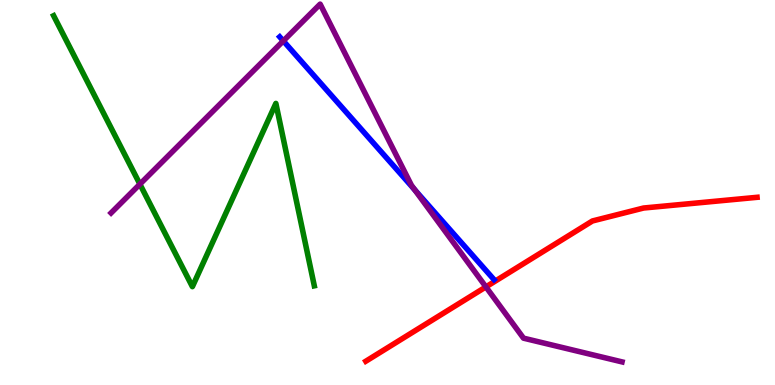[{'lines': ['blue', 'red'], 'intersections': []}, {'lines': ['green', 'red'], 'intersections': []}, {'lines': ['purple', 'red'], 'intersections': [{'x': 6.27, 'y': 2.55}]}, {'lines': ['blue', 'green'], 'intersections': []}, {'lines': ['blue', 'purple'], 'intersections': [{'x': 3.66, 'y': 8.94}, {'x': 5.35, 'y': 5.07}]}, {'lines': ['green', 'purple'], 'intersections': [{'x': 1.81, 'y': 5.22}]}]